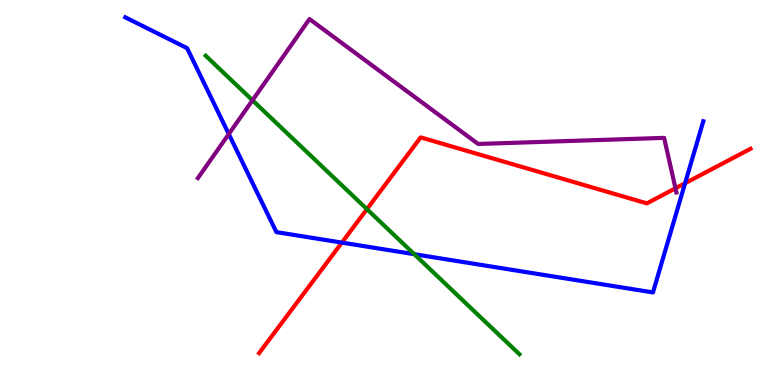[{'lines': ['blue', 'red'], 'intersections': [{'x': 4.41, 'y': 3.7}, {'x': 8.84, 'y': 5.24}]}, {'lines': ['green', 'red'], 'intersections': [{'x': 4.73, 'y': 4.57}]}, {'lines': ['purple', 'red'], 'intersections': [{'x': 8.72, 'y': 5.11}]}, {'lines': ['blue', 'green'], 'intersections': [{'x': 5.35, 'y': 3.4}]}, {'lines': ['blue', 'purple'], 'intersections': [{'x': 2.95, 'y': 6.52}]}, {'lines': ['green', 'purple'], 'intersections': [{'x': 3.26, 'y': 7.4}]}]